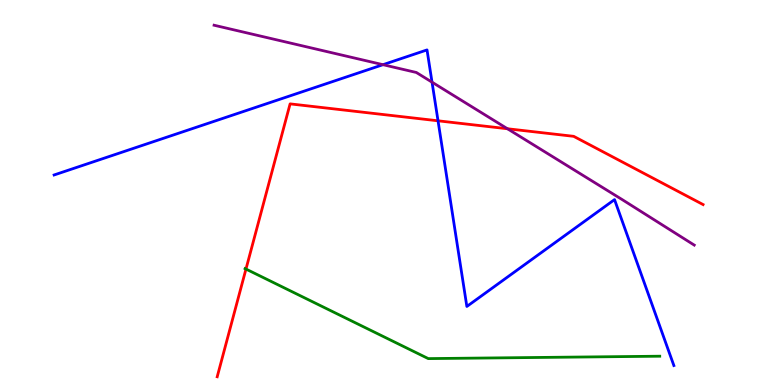[{'lines': ['blue', 'red'], 'intersections': [{'x': 5.65, 'y': 6.86}]}, {'lines': ['green', 'red'], 'intersections': [{'x': 3.17, 'y': 3.01}]}, {'lines': ['purple', 'red'], 'intersections': [{'x': 6.55, 'y': 6.66}]}, {'lines': ['blue', 'green'], 'intersections': []}, {'lines': ['blue', 'purple'], 'intersections': [{'x': 4.94, 'y': 8.32}, {'x': 5.57, 'y': 7.87}]}, {'lines': ['green', 'purple'], 'intersections': []}]